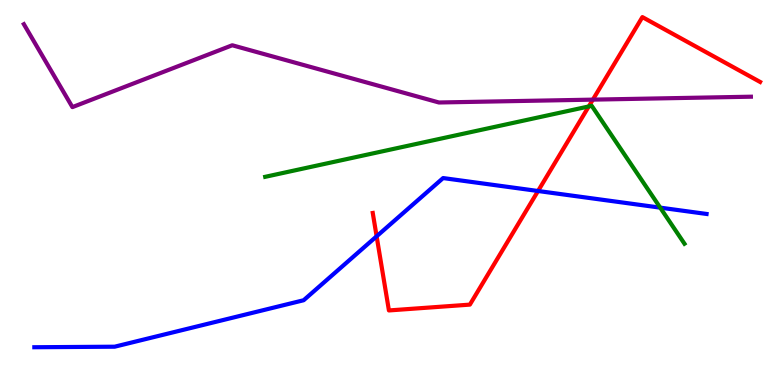[{'lines': ['blue', 'red'], 'intersections': [{'x': 4.86, 'y': 3.86}, {'x': 6.94, 'y': 5.04}]}, {'lines': ['green', 'red'], 'intersections': [{'x': 7.6, 'y': 7.24}]}, {'lines': ['purple', 'red'], 'intersections': [{'x': 7.65, 'y': 7.41}]}, {'lines': ['blue', 'green'], 'intersections': [{'x': 8.52, 'y': 4.61}]}, {'lines': ['blue', 'purple'], 'intersections': []}, {'lines': ['green', 'purple'], 'intersections': []}]